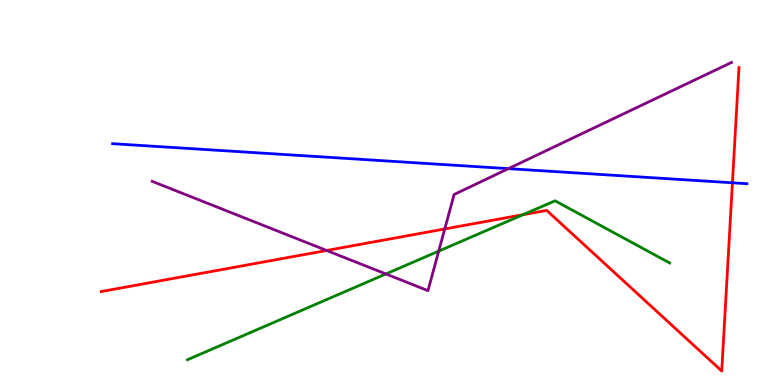[{'lines': ['blue', 'red'], 'intersections': [{'x': 9.45, 'y': 5.25}]}, {'lines': ['green', 'red'], 'intersections': [{'x': 6.75, 'y': 4.42}]}, {'lines': ['purple', 'red'], 'intersections': [{'x': 4.21, 'y': 3.49}, {'x': 5.74, 'y': 4.05}]}, {'lines': ['blue', 'green'], 'intersections': []}, {'lines': ['blue', 'purple'], 'intersections': [{'x': 6.56, 'y': 5.62}]}, {'lines': ['green', 'purple'], 'intersections': [{'x': 4.98, 'y': 2.88}, {'x': 5.66, 'y': 3.48}]}]